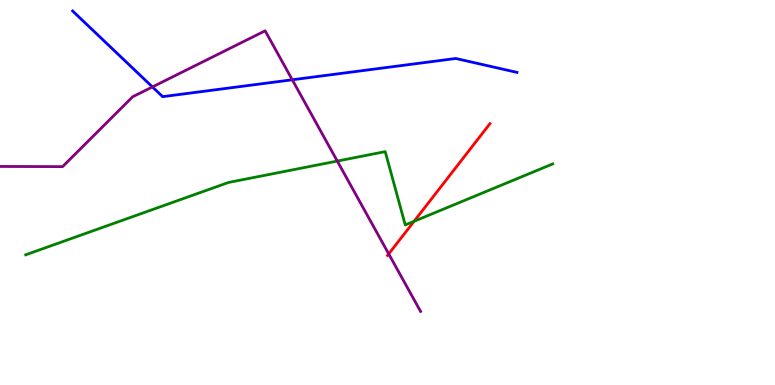[{'lines': ['blue', 'red'], 'intersections': []}, {'lines': ['green', 'red'], 'intersections': [{'x': 5.34, 'y': 4.25}]}, {'lines': ['purple', 'red'], 'intersections': [{'x': 5.02, 'y': 3.4}]}, {'lines': ['blue', 'green'], 'intersections': []}, {'lines': ['blue', 'purple'], 'intersections': [{'x': 1.97, 'y': 7.74}, {'x': 3.77, 'y': 7.93}]}, {'lines': ['green', 'purple'], 'intersections': [{'x': 4.35, 'y': 5.82}]}]